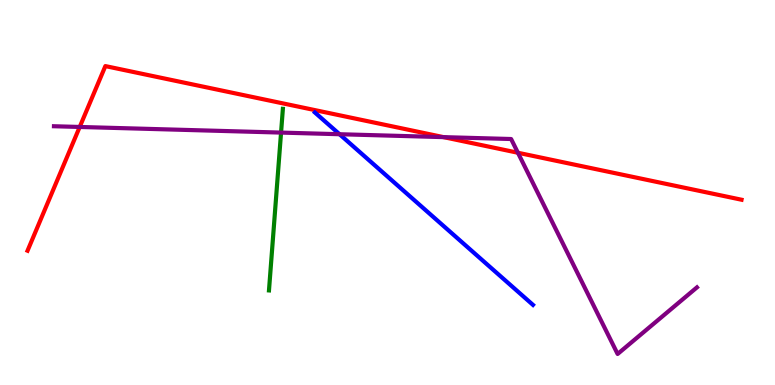[{'lines': ['blue', 'red'], 'intersections': []}, {'lines': ['green', 'red'], 'intersections': []}, {'lines': ['purple', 'red'], 'intersections': [{'x': 1.03, 'y': 6.7}, {'x': 5.72, 'y': 6.44}, {'x': 6.68, 'y': 6.03}]}, {'lines': ['blue', 'green'], 'intersections': []}, {'lines': ['blue', 'purple'], 'intersections': [{'x': 4.38, 'y': 6.51}]}, {'lines': ['green', 'purple'], 'intersections': [{'x': 3.63, 'y': 6.56}]}]